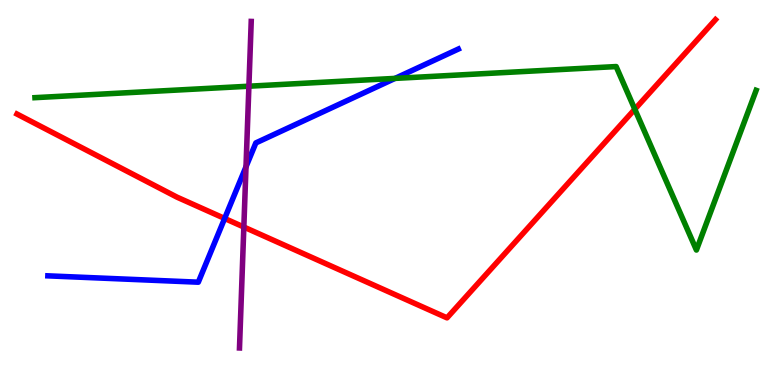[{'lines': ['blue', 'red'], 'intersections': [{'x': 2.9, 'y': 4.33}]}, {'lines': ['green', 'red'], 'intersections': [{'x': 8.19, 'y': 7.16}]}, {'lines': ['purple', 'red'], 'intersections': [{'x': 3.15, 'y': 4.1}]}, {'lines': ['blue', 'green'], 'intersections': [{'x': 5.1, 'y': 7.96}]}, {'lines': ['blue', 'purple'], 'intersections': [{'x': 3.17, 'y': 5.67}]}, {'lines': ['green', 'purple'], 'intersections': [{'x': 3.21, 'y': 7.76}]}]